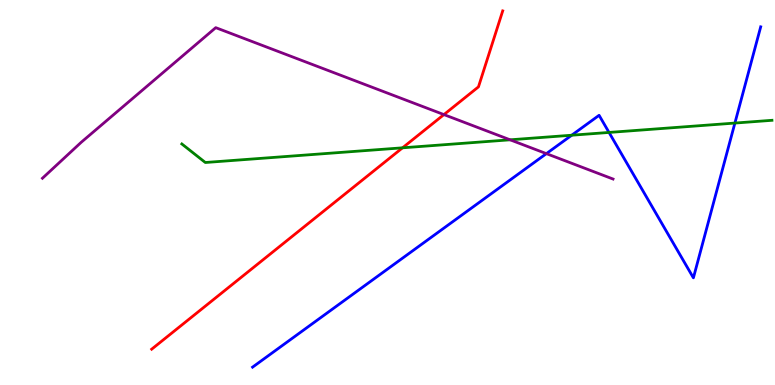[{'lines': ['blue', 'red'], 'intersections': []}, {'lines': ['green', 'red'], 'intersections': [{'x': 5.19, 'y': 6.16}]}, {'lines': ['purple', 'red'], 'intersections': [{'x': 5.73, 'y': 7.02}]}, {'lines': ['blue', 'green'], 'intersections': [{'x': 7.38, 'y': 6.49}, {'x': 7.86, 'y': 6.56}, {'x': 9.48, 'y': 6.8}]}, {'lines': ['blue', 'purple'], 'intersections': [{'x': 7.05, 'y': 6.01}]}, {'lines': ['green', 'purple'], 'intersections': [{'x': 6.58, 'y': 6.37}]}]